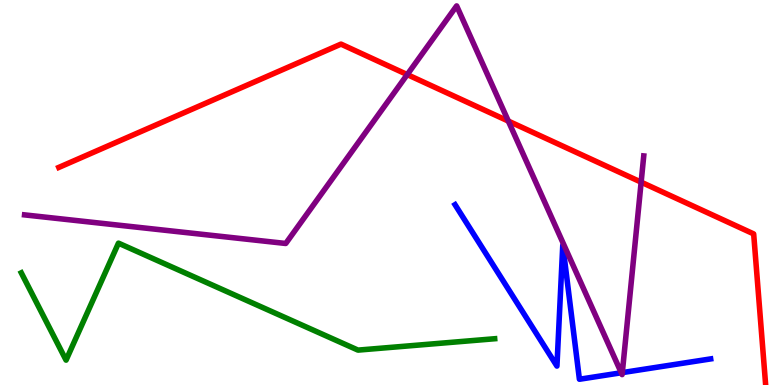[{'lines': ['blue', 'red'], 'intersections': []}, {'lines': ['green', 'red'], 'intersections': []}, {'lines': ['purple', 'red'], 'intersections': [{'x': 5.25, 'y': 8.06}, {'x': 6.56, 'y': 6.86}, {'x': 8.27, 'y': 5.27}]}, {'lines': ['blue', 'green'], 'intersections': []}, {'lines': ['blue', 'purple'], 'intersections': [{'x': 8.02, 'y': 0.318}, {'x': 8.03, 'y': 0.322}]}, {'lines': ['green', 'purple'], 'intersections': []}]